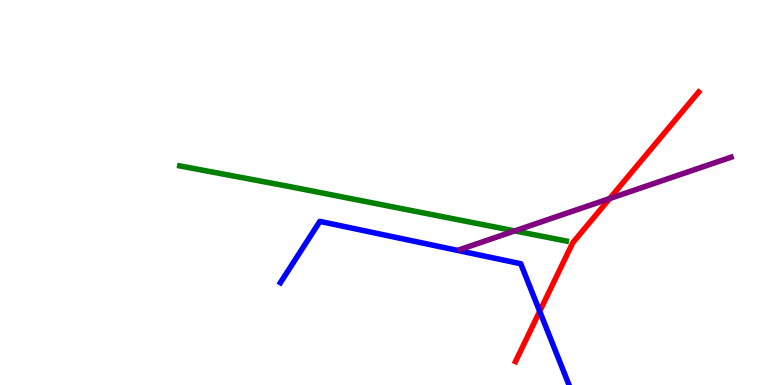[{'lines': ['blue', 'red'], 'intersections': [{'x': 6.96, 'y': 1.91}]}, {'lines': ['green', 'red'], 'intersections': []}, {'lines': ['purple', 'red'], 'intersections': [{'x': 7.87, 'y': 4.84}]}, {'lines': ['blue', 'green'], 'intersections': []}, {'lines': ['blue', 'purple'], 'intersections': []}, {'lines': ['green', 'purple'], 'intersections': [{'x': 6.64, 'y': 4.0}]}]